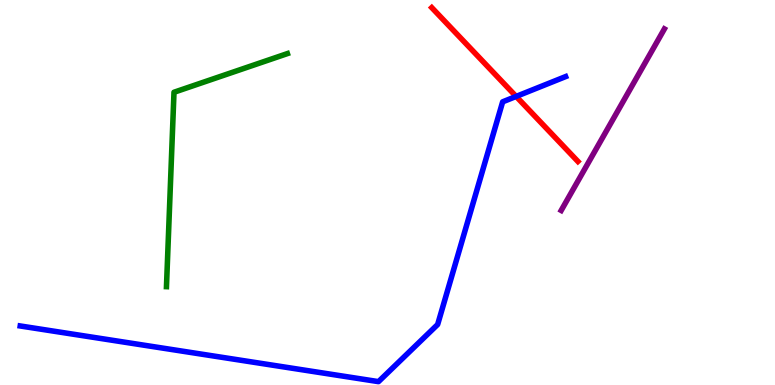[{'lines': ['blue', 'red'], 'intersections': [{'x': 6.66, 'y': 7.5}]}, {'lines': ['green', 'red'], 'intersections': []}, {'lines': ['purple', 'red'], 'intersections': []}, {'lines': ['blue', 'green'], 'intersections': []}, {'lines': ['blue', 'purple'], 'intersections': []}, {'lines': ['green', 'purple'], 'intersections': []}]